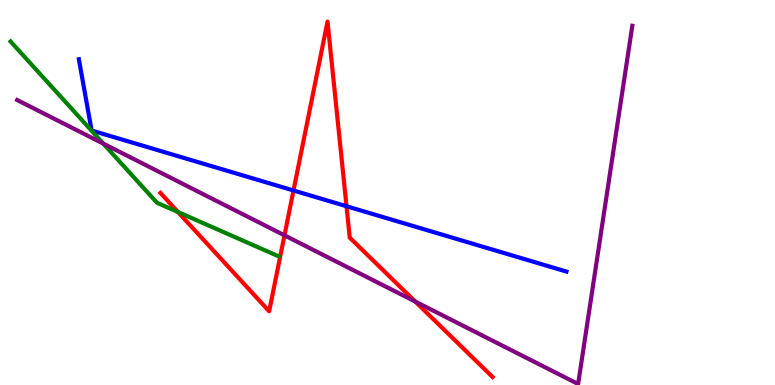[{'lines': ['blue', 'red'], 'intersections': [{'x': 3.79, 'y': 5.05}, {'x': 4.47, 'y': 4.64}]}, {'lines': ['green', 'red'], 'intersections': [{'x': 2.3, 'y': 4.49}]}, {'lines': ['purple', 'red'], 'intersections': [{'x': 3.67, 'y': 3.89}, {'x': 5.36, 'y': 2.17}]}, {'lines': ['blue', 'green'], 'intersections': []}, {'lines': ['blue', 'purple'], 'intersections': []}, {'lines': ['green', 'purple'], 'intersections': [{'x': 1.33, 'y': 6.27}]}]